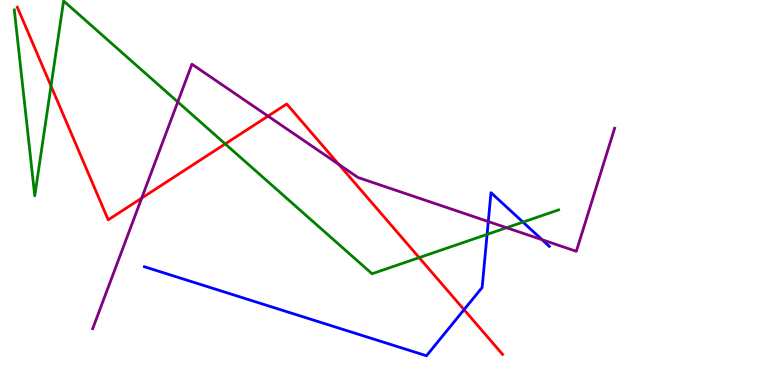[{'lines': ['blue', 'red'], 'intersections': [{'x': 5.99, 'y': 1.96}]}, {'lines': ['green', 'red'], 'intersections': [{'x': 0.658, 'y': 7.77}, {'x': 2.91, 'y': 6.26}, {'x': 5.41, 'y': 3.31}]}, {'lines': ['purple', 'red'], 'intersections': [{'x': 1.83, 'y': 4.85}, {'x': 3.46, 'y': 6.98}, {'x': 4.37, 'y': 5.73}]}, {'lines': ['blue', 'green'], 'intersections': [{'x': 6.29, 'y': 3.91}, {'x': 6.75, 'y': 4.23}]}, {'lines': ['blue', 'purple'], 'intersections': [{'x': 6.3, 'y': 4.25}, {'x': 7.0, 'y': 3.77}]}, {'lines': ['green', 'purple'], 'intersections': [{'x': 2.29, 'y': 7.35}, {'x': 6.54, 'y': 4.09}]}]